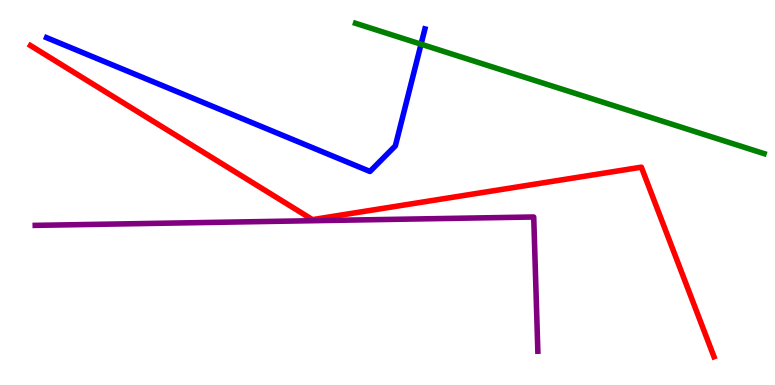[{'lines': ['blue', 'red'], 'intersections': []}, {'lines': ['green', 'red'], 'intersections': []}, {'lines': ['purple', 'red'], 'intersections': []}, {'lines': ['blue', 'green'], 'intersections': [{'x': 5.43, 'y': 8.85}]}, {'lines': ['blue', 'purple'], 'intersections': []}, {'lines': ['green', 'purple'], 'intersections': []}]